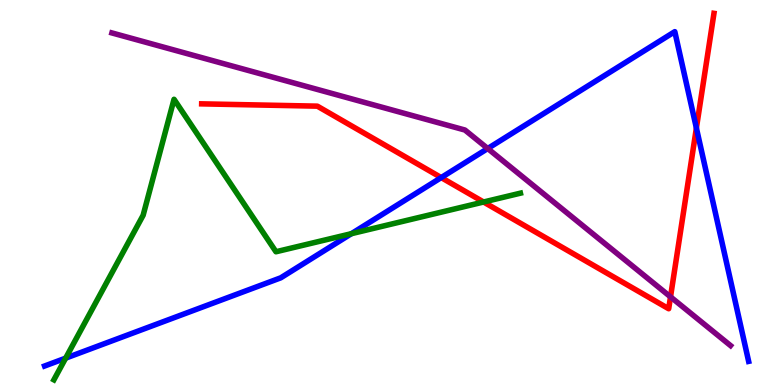[{'lines': ['blue', 'red'], 'intersections': [{'x': 5.69, 'y': 5.39}, {'x': 8.99, 'y': 6.67}]}, {'lines': ['green', 'red'], 'intersections': [{'x': 6.24, 'y': 4.75}]}, {'lines': ['purple', 'red'], 'intersections': [{'x': 8.65, 'y': 2.29}]}, {'lines': ['blue', 'green'], 'intersections': [{'x': 0.847, 'y': 0.697}, {'x': 4.53, 'y': 3.93}]}, {'lines': ['blue', 'purple'], 'intersections': [{'x': 6.29, 'y': 6.14}]}, {'lines': ['green', 'purple'], 'intersections': []}]